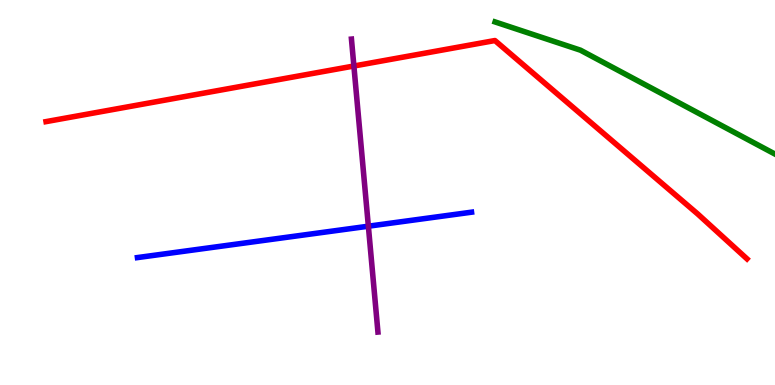[{'lines': ['blue', 'red'], 'intersections': []}, {'lines': ['green', 'red'], 'intersections': []}, {'lines': ['purple', 'red'], 'intersections': [{'x': 4.57, 'y': 8.29}]}, {'lines': ['blue', 'green'], 'intersections': []}, {'lines': ['blue', 'purple'], 'intersections': [{'x': 4.75, 'y': 4.12}]}, {'lines': ['green', 'purple'], 'intersections': []}]